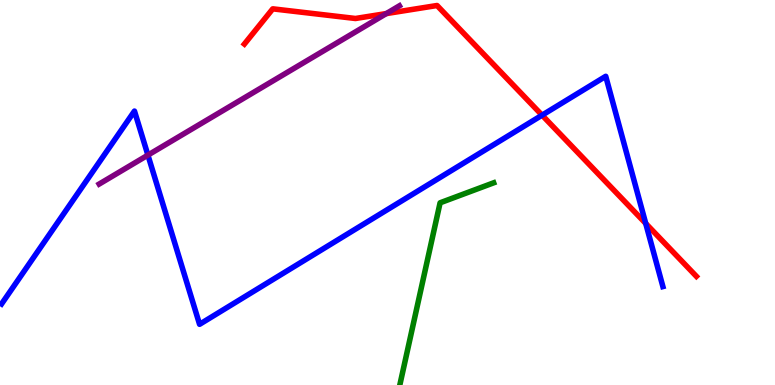[{'lines': ['blue', 'red'], 'intersections': [{'x': 6.99, 'y': 7.01}, {'x': 8.33, 'y': 4.2}]}, {'lines': ['green', 'red'], 'intersections': []}, {'lines': ['purple', 'red'], 'intersections': [{'x': 4.98, 'y': 9.65}]}, {'lines': ['blue', 'green'], 'intersections': []}, {'lines': ['blue', 'purple'], 'intersections': [{'x': 1.91, 'y': 5.97}]}, {'lines': ['green', 'purple'], 'intersections': []}]